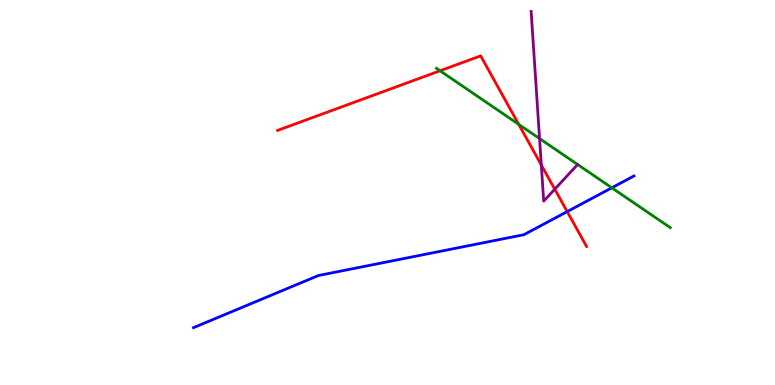[{'lines': ['blue', 'red'], 'intersections': [{'x': 7.32, 'y': 4.5}]}, {'lines': ['green', 'red'], 'intersections': [{'x': 5.68, 'y': 8.16}, {'x': 6.69, 'y': 6.77}]}, {'lines': ['purple', 'red'], 'intersections': [{'x': 6.98, 'y': 5.71}, {'x': 7.16, 'y': 5.09}]}, {'lines': ['blue', 'green'], 'intersections': [{'x': 7.89, 'y': 5.12}]}, {'lines': ['blue', 'purple'], 'intersections': []}, {'lines': ['green', 'purple'], 'intersections': [{'x': 6.96, 'y': 6.4}]}]